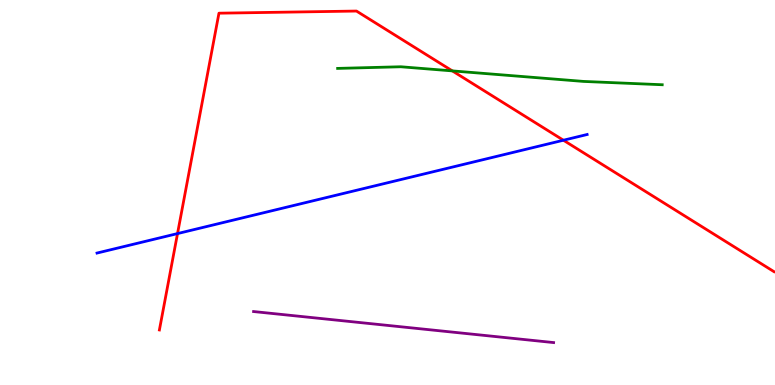[{'lines': ['blue', 'red'], 'intersections': [{'x': 2.29, 'y': 3.93}, {'x': 7.27, 'y': 6.36}]}, {'lines': ['green', 'red'], 'intersections': [{'x': 5.84, 'y': 8.16}]}, {'lines': ['purple', 'red'], 'intersections': []}, {'lines': ['blue', 'green'], 'intersections': []}, {'lines': ['blue', 'purple'], 'intersections': []}, {'lines': ['green', 'purple'], 'intersections': []}]